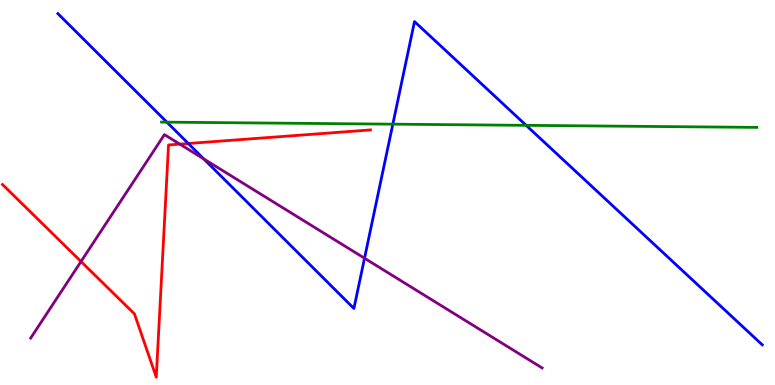[{'lines': ['blue', 'red'], 'intersections': [{'x': 2.43, 'y': 6.27}]}, {'lines': ['green', 'red'], 'intersections': []}, {'lines': ['purple', 'red'], 'intersections': [{'x': 1.05, 'y': 3.21}, {'x': 2.32, 'y': 6.26}]}, {'lines': ['blue', 'green'], 'intersections': [{'x': 2.15, 'y': 6.83}, {'x': 5.07, 'y': 6.78}, {'x': 6.79, 'y': 6.74}]}, {'lines': ['blue', 'purple'], 'intersections': [{'x': 2.63, 'y': 5.87}, {'x': 4.7, 'y': 3.29}]}, {'lines': ['green', 'purple'], 'intersections': []}]